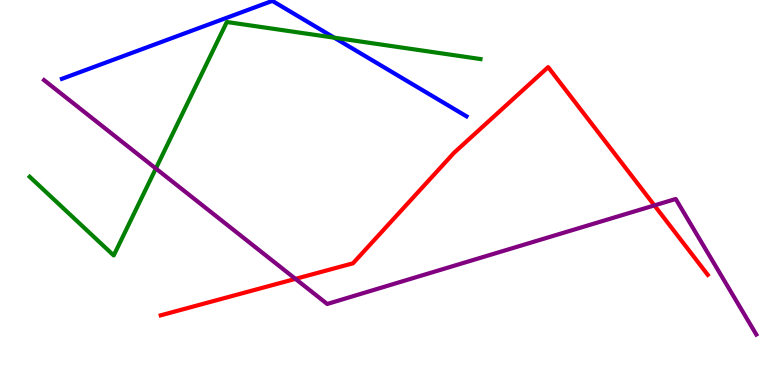[{'lines': ['blue', 'red'], 'intersections': []}, {'lines': ['green', 'red'], 'intersections': []}, {'lines': ['purple', 'red'], 'intersections': [{'x': 3.81, 'y': 2.76}, {'x': 8.44, 'y': 4.66}]}, {'lines': ['blue', 'green'], 'intersections': [{'x': 4.31, 'y': 9.02}]}, {'lines': ['blue', 'purple'], 'intersections': []}, {'lines': ['green', 'purple'], 'intersections': [{'x': 2.01, 'y': 5.62}]}]